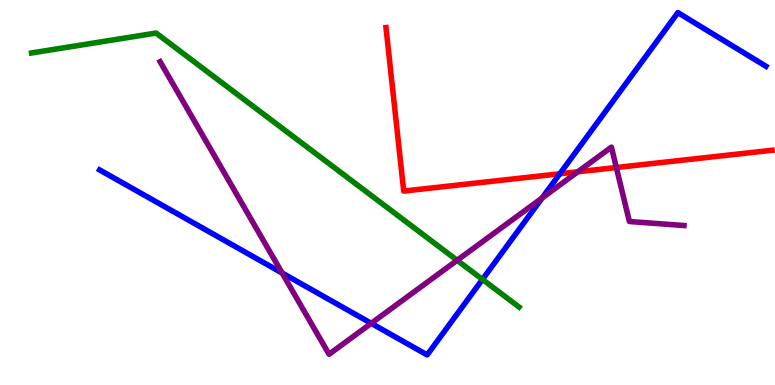[{'lines': ['blue', 'red'], 'intersections': [{'x': 7.22, 'y': 5.49}]}, {'lines': ['green', 'red'], 'intersections': []}, {'lines': ['purple', 'red'], 'intersections': [{'x': 7.46, 'y': 5.54}, {'x': 7.95, 'y': 5.65}]}, {'lines': ['blue', 'green'], 'intersections': [{'x': 6.23, 'y': 2.74}]}, {'lines': ['blue', 'purple'], 'intersections': [{'x': 3.64, 'y': 2.91}, {'x': 4.79, 'y': 1.6}, {'x': 6.99, 'y': 4.86}]}, {'lines': ['green', 'purple'], 'intersections': [{'x': 5.9, 'y': 3.24}]}]